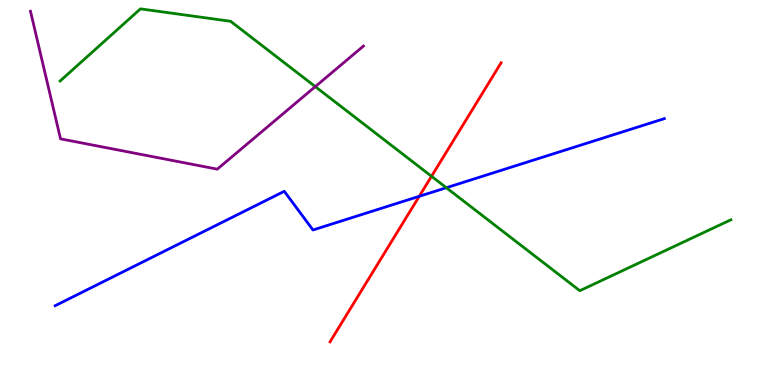[{'lines': ['blue', 'red'], 'intersections': [{'x': 5.41, 'y': 4.9}]}, {'lines': ['green', 'red'], 'intersections': [{'x': 5.57, 'y': 5.42}]}, {'lines': ['purple', 'red'], 'intersections': []}, {'lines': ['blue', 'green'], 'intersections': [{'x': 5.76, 'y': 5.12}]}, {'lines': ['blue', 'purple'], 'intersections': []}, {'lines': ['green', 'purple'], 'intersections': [{'x': 4.07, 'y': 7.75}]}]